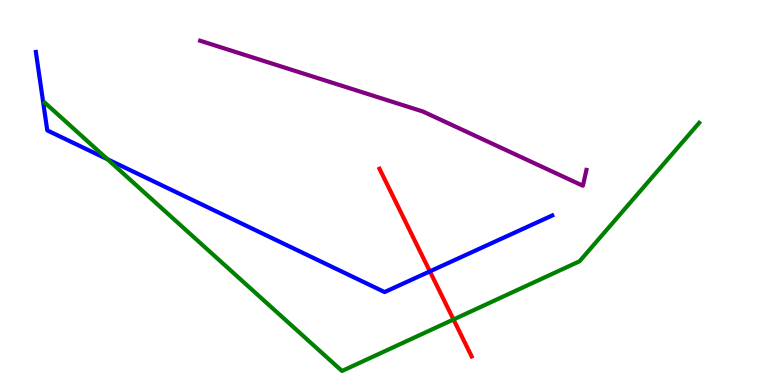[{'lines': ['blue', 'red'], 'intersections': [{'x': 5.55, 'y': 2.95}]}, {'lines': ['green', 'red'], 'intersections': [{'x': 5.85, 'y': 1.7}]}, {'lines': ['purple', 'red'], 'intersections': []}, {'lines': ['blue', 'green'], 'intersections': [{'x': 1.39, 'y': 5.86}]}, {'lines': ['blue', 'purple'], 'intersections': []}, {'lines': ['green', 'purple'], 'intersections': []}]